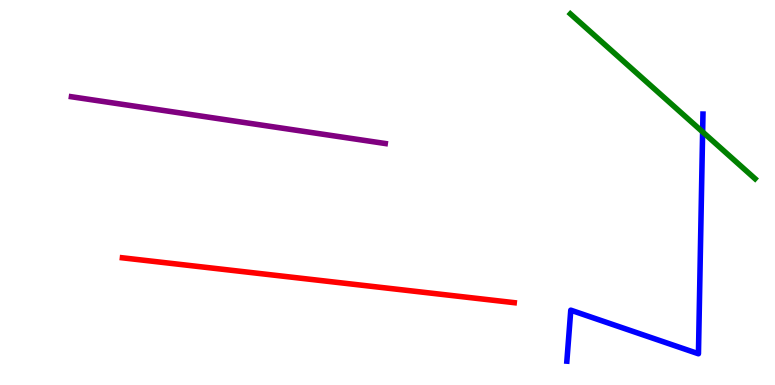[{'lines': ['blue', 'red'], 'intersections': []}, {'lines': ['green', 'red'], 'intersections': []}, {'lines': ['purple', 'red'], 'intersections': []}, {'lines': ['blue', 'green'], 'intersections': [{'x': 9.07, 'y': 6.57}]}, {'lines': ['blue', 'purple'], 'intersections': []}, {'lines': ['green', 'purple'], 'intersections': []}]